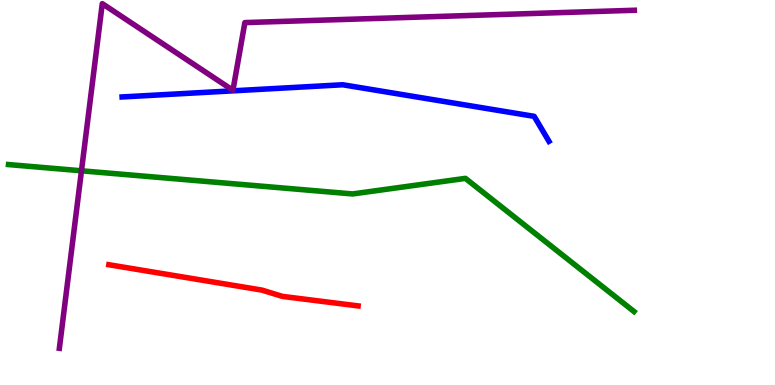[{'lines': ['blue', 'red'], 'intersections': []}, {'lines': ['green', 'red'], 'intersections': []}, {'lines': ['purple', 'red'], 'intersections': []}, {'lines': ['blue', 'green'], 'intersections': []}, {'lines': ['blue', 'purple'], 'intersections': []}, {'lines': ['green', 'purple'], 'intersections': [{'x': 1.05, 'y': 5.56}]}]